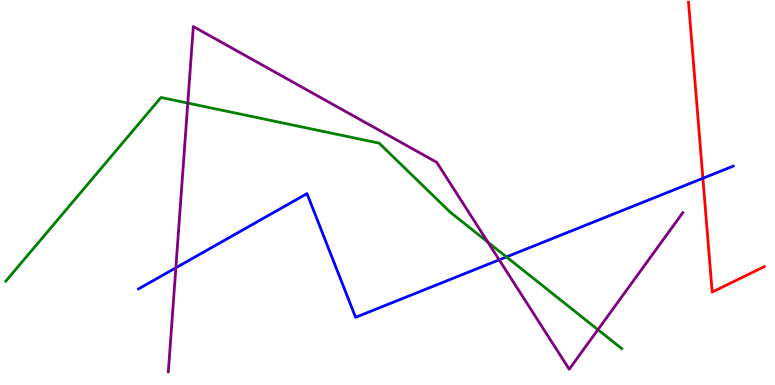[{'lines': ['blue', 'red'], 'intersections': [{'x': 9.07, 'y': 5.37}]}, {'lines': ['green', 'red'], 'intersections': []}, {'lines': ['purple', 'red'], 'intersections': []}, {'lines': ['blue', 'green'], 'intersections': [{'x': 6.53, 'y': 3.33}]}, {'lines': ['blue', 'purple'], 'intersections': [{'x': 2.27, 'y': 3.04}, {'x': 6.44, 'y': 3.25}]}, {'lines': ['green', 'purple'], 'intersections': [{'x': 2.42, 'y': 7.32}, {'x': 6.29, 'y': 3.71}, {'x': 7.72, 'y': 1.44}]}]